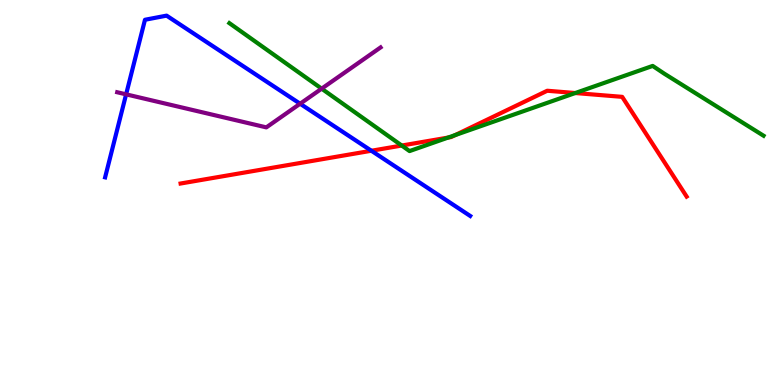[{'lines': ['blue', 'red'], 'intersections': [{'x': 4.79, 'y': 6.08}]}, {'lines': ['green', 'red'], 'intersections': [{'x': 5.18, 'y': 6.22}, {'x': 5.78, 'y': 6.43}, {'x': 5.87, 'y': 6.49}, {'x': 7.42, 'y': 7.58}]}, {'lines': ['purple', 'red'], 'intersections': []}, {'lines': ['blue', 'green'], 'intersections': []}, {'lines': ['blue', 'purple'], 'intersections': [{'x': 1.63, 'y': 7.55}, {'x': 3.87, 'y': 7.31}]}, {'lines': ['green', 'purple'], 'intersections': [{'x': 4.15, 'y': 7.7}]}]